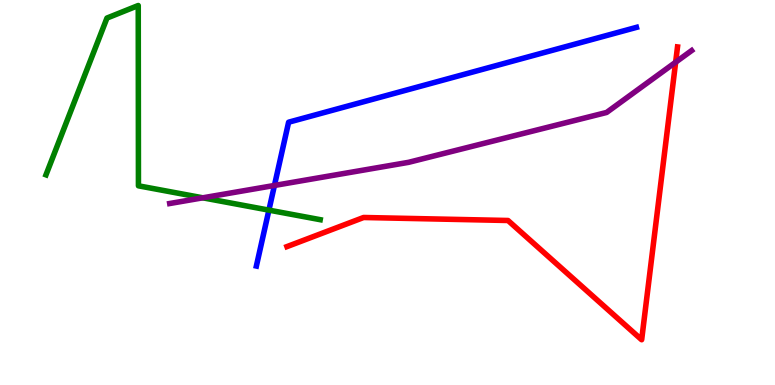[{'lines': ['blue', 'red'], 'intersections': []}, {'lines': ['green', 'red'], 'intersections': []}, {'lines': ['purple', 'red'], 'intersections': [{'x': 8.72, 'y': 8.38}]}, {'lines': ['blue', 'green'], 'intersections': [{'x': 3.47, 'y': 4.54}]}, {'lines': ['blue', 'purple'], 'intersections': [{'x': 3.54, 'y': 5.18}]}, {'lines': ['green', 'purple'], 'intersections': [{'x': 2.62, 'y': 4.86}]}]